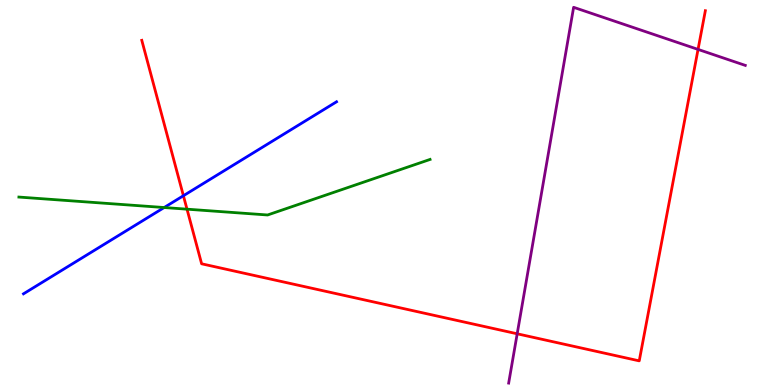[{'lines': ['blue', 'red'], 'intersections': [{'x': 2.37, 'y': 4.92}]}, {'lines': ['green', 'red'], 'intersections': [{'x': 2.41, 'y': 4.57}]}, {'lines': ['purple', 'red'], 'intersections': [{'x': 6.67, 'y': 1.33}, {'x': 9.01, 'y': 8.72}]}, {'lines': ['blue', 'green'], 'intersections': [{'x': 2.12, 'y': 4.61}]}, {'lines': ['blue', 'purple'], 'intersections': []}, {'lines': ['green', 'purple'], 'intersections': []}]